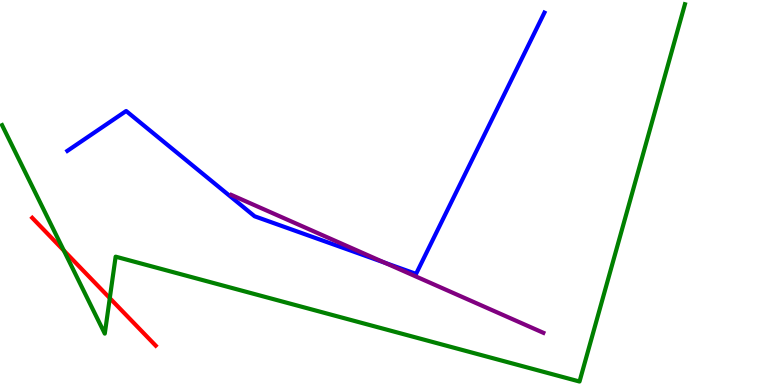[{'lines': ['blue', 'red'], 'intersections': []}, {'lines': ['green', 'red'], 'intersections': [{'x': 0.824, 'y': 3.49}, {'x': 1.42, 'y': 2.26}]}, {'lines': ['purple', 'red'], 'intersections': []}, {'lines': ['blue', 'green'], 'intersections': []}, {'lines': ['blue', 'purple'], 'intersections': [{'x': 4.96, 'y': 3.18}]}, {'lines': ['green', 'purple'], 'intersections': []}]